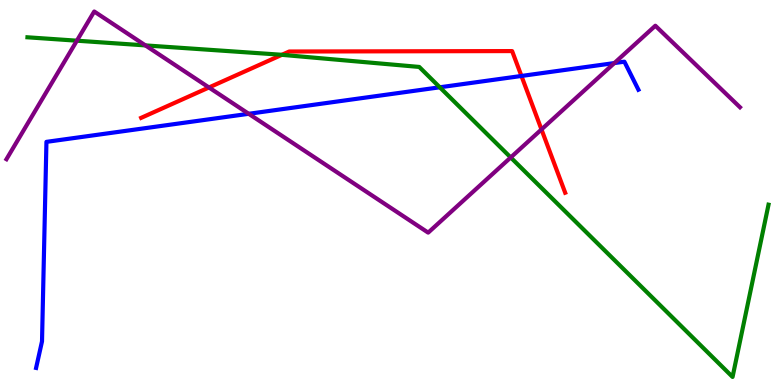[{'lines': ['blue', 'red'], 'intersections': [{'x': 6.73, 'y': 8.03}]}, {'lines': ['green', 'red'], 'intersections': [{'x': 3.64, 'y': 8.58}]}, {'lines': ['purple', 'red'], 'intersections': [{'x': 2.7, 'y': 7.73}, {'x': 6.99, 'y': 6.64}]}, {'lines': ['blue', 'green'], 'intersections': [{'x': 5.67, 'y': 7.73}]}, {'lines': ['blue', 'purple'], 'intersections': [{'x': 3.21, 'y': 7.04}, {'x': 7.93, 'y': 8.36}]}, {'lines': ['green', 'purple'], 'intersections': [{'x': 0.992, 'y': 8.94}, {'x': 1.88, 'y': 8.82}, {'x': 6.59, 'y': 5.91}]}]